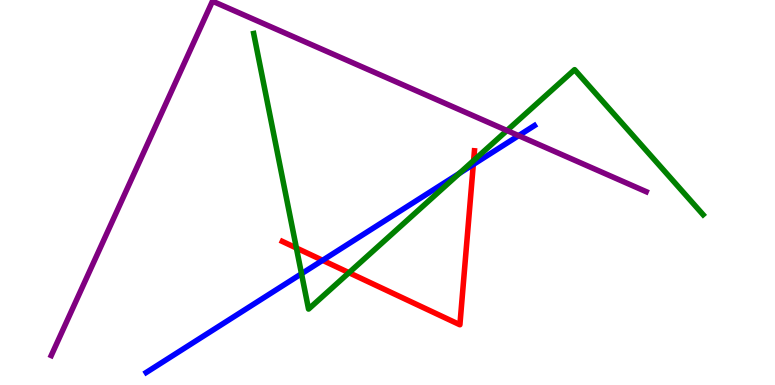[{'lines': ['blue', 'red'], 'intersections': [{'x': 4.16, 'y': 3.24}, {'x': 6.11, 'y': 5.73}]}, {'lines': ['green', 'red'], 'intersections': [{'x': 3.82, 'y': 3.56}, {'x': 4.5, 'y': 2.92}, {'x': 6.11, 'y': 5.83}]}, {'lines': ['purple', 'red'], 'intersections': []}, {'lines': ['blue', 'green'], 'intersections': [{'x': 3.89, 'y': 2.89}, {'x': 5.93, 'y': 5.5}]}, {'lines': ['blue', 'purple'], 'intersections': [{'x': 6.69, 'y': 6.48}]}, {'lines': ['green', 'purple'], 'intersections': [{'x': 6.54, 'y': 6.61}]}]